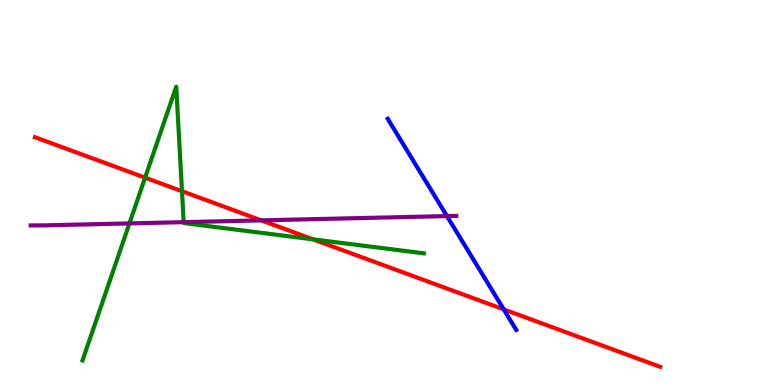[{'lines': ['blue', 'red'], 'intersections': [{'x': 6.5, 'y': 1.96}]}, {'lines': ['green', 'red'], 'intersections': [{'x': 1.87, 'y': 5.39}, {'x': 2.35, 'y': 5.03}, {'x': 4.04, 'y': 3.78}]}, {'lines': ['purple', 'red'], 'intersections': [{'x': 3.37, 'y': 4.28}]}, {'lines': ['blue', 'green'], 'intersections': []}, {'lines': ['blue', 'purple'], 'intersections': [{'x': 5.77, 'y': 4.39}]}, {'lines': ['green', 'purple'], 'intersections': [{'x': 1.67, 'y': 4.2}, {'x': 2.37, 'y': 4.23}]}]